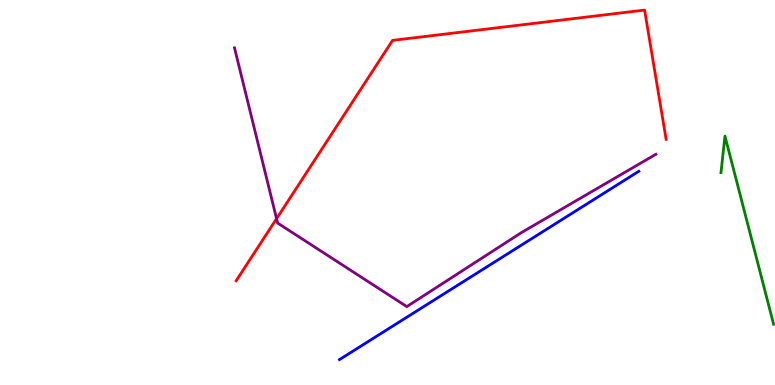[{'lines': ['blue', 'red'], 'intersections': []}, {'lines': ['green', 'red'], 'intersections': []}, {'lines': ['purple', 'red'], 'intersections': [{'x': 3.57, 'y': 4.32}]}, {'lines': ['blue', 'green'], 'intersections': []}, {'lines': ['blue', 'purple'], 'intersections': []}, {'lines': ['green', 'purple'], 'intersections': []}]